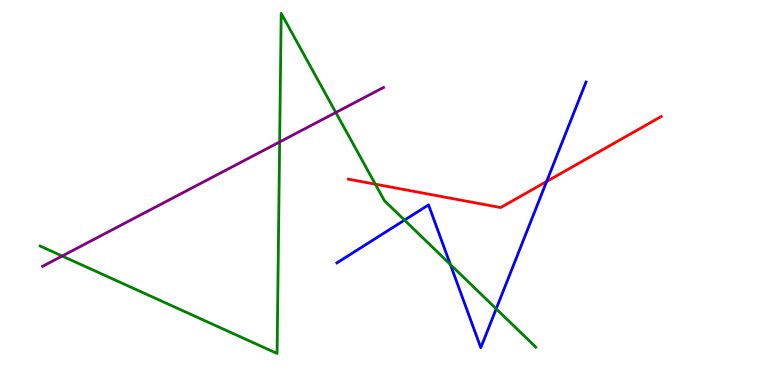[{'lines': ['blue', 'red'], 'intersections': [{'x': 7.05, 'y': 5.29}]}, {'lines': ['green', 'red'], 'intersections': [{'x': 4.84, 'y': 5.22}]}, {'lines': ['purple', 'red'], 'intersections': []}, {'lines': ['blue', 'green'], 'intersections': [{'x': 5.22, 'y': 4.28}, {'x': 5.81, 'y': 3.13}, {'x': 6.4, 'y': 1.98}]}, {'lines': ['blue', 'purple'], 'intersections': []}, {'lines': ['green', 'purple'], 'intersections': [{'x': 0.802, 'y': 3.35}, {'x': 3.61, 'y': 6.31}, {'x': 4.33, 'y': 7.08}]}]